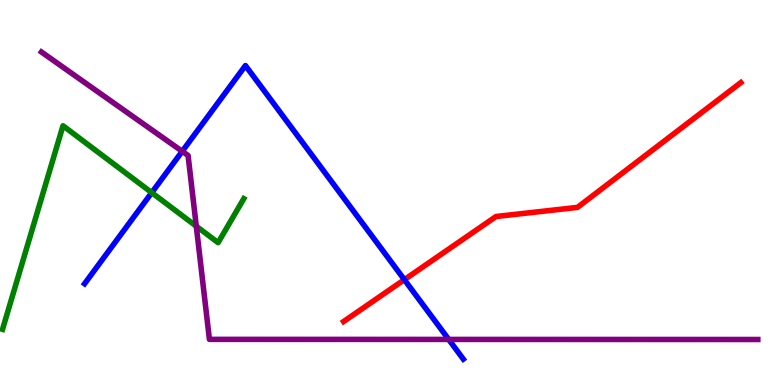[{'lines': ['blue', 'red'], 'intersections': [{'x': 5.22, 'y': 2.74}]}, {'lines': ['green', 'red'], 'intersections': []}, {'lines': ['purple', 'red'], 'intersections': []}, {'lines': ['blue', 'green'], 'intersections': [{'x': 1.96, 'y': 5.0}]}, {'lines': ['blue', 'purple'], 'intersections': [{'x': 2.35, 'y': 6.07}, {'x': 5.79, 'y': 1.18}]}, {'lines': ['green', 'purple'], 'intersections': [{'x': 2.53, 'y': 4.12}]}]